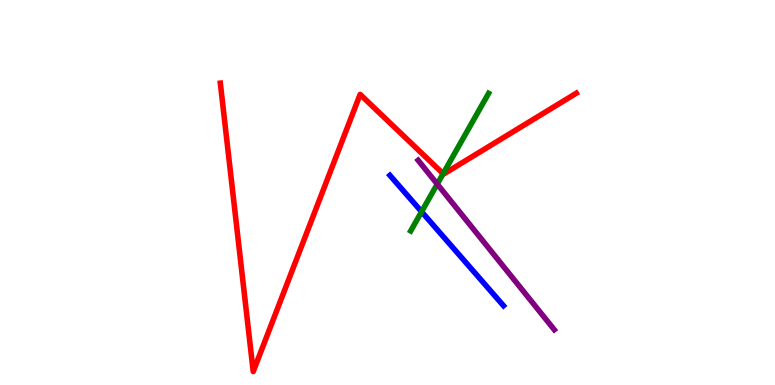[{'lines': ['blue', 'red'], 'intersections': []}, {'lines': ['green', 'red'], 'intersections': [{'x': 5.72, 'y': 5.49}]}, {'lines': ['purple', 'red'], 'intersections': []}, {'lines': ['blue', 'green'], 'intersections': [{'x': 5.44, 'y': 4.5}]}, {'lines': ['blue', 'purple'], 'intersections': []}, {'lines': ['green', 'purple'], 'intersections': [{'x': 5.64, 'y': 5.22}]}]